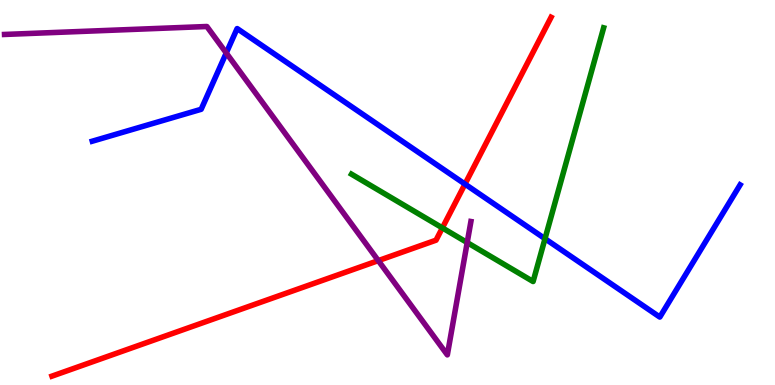[{'lines': ['blue', 'red'], 'intersections': [{'x': 6.0, 'y': 5.22}]}, {'lines': ['green', 'red'], 'intersections': [{'x': 5.71, 'y': 4.08}]}, {'lines': ['purple', 'red'], 'intersections': [{'x': 4.88, 'y': 3.23}]}, {'lines': ['blue', 'green'], 'intersections': [{'x': 7.03, 'y': 3.8}]}, {'lines': ['blue', 'purple'], 'intersections': [{'x': 2.92, 'y': 8.62}]}, {'lines': ['green', 'purple'], 'intersections': [{'x': 6.03, 'y': 3.7}]}]